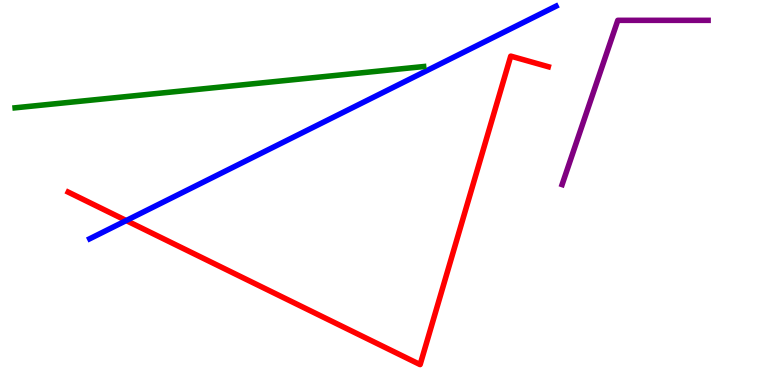[{'lines': ['blue', 'red'], 'intersections': [{'x': 1.63, 'y': 4.27}]}, {'lines': ['green', 'red'], 'intersections': []}, {'lines': ['purple', 'red'], 'intersections': []}, {'lines': ['blue', 'green'], 'intersections': []}, {'lines': ['blue', 'purple'], 'intersections': []}, {'lines': ['green', 'purple'], 'intersections': []}]